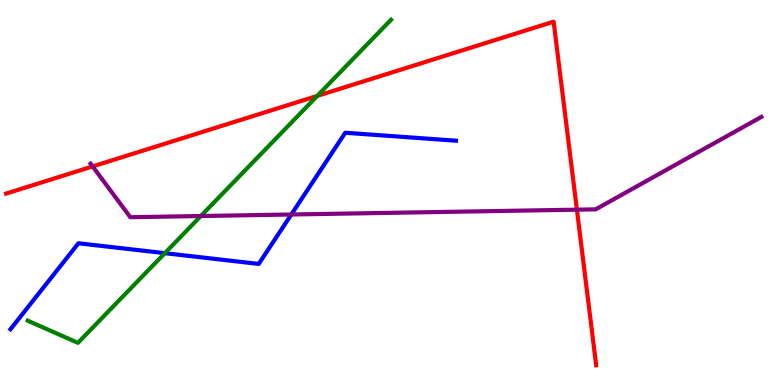[{'lines': ['blue', 'red'], 'intersections': []}, {'lines': ['green', 'red'], 'intersections': [{'x': 4.09, 'y': 7.51}]}, {'lines': ['purple', 'red'], 'intersections': [{'x': 1.2, 'y': 5.68}, {'x': 7.44, 'y': 4.55}]}, {'lines': ['blue', 'green'], 'intersections': [{'x': 2.13, 'y': 3.42}]}, {'lines': ['blue', 'purple'], 'intersections': [{'x': 3.76, 'y': 4.43}]}, {'lines': ['green', 'purple'], 'intersections': [{'x': 2.59, 'y': 4.39}]}]